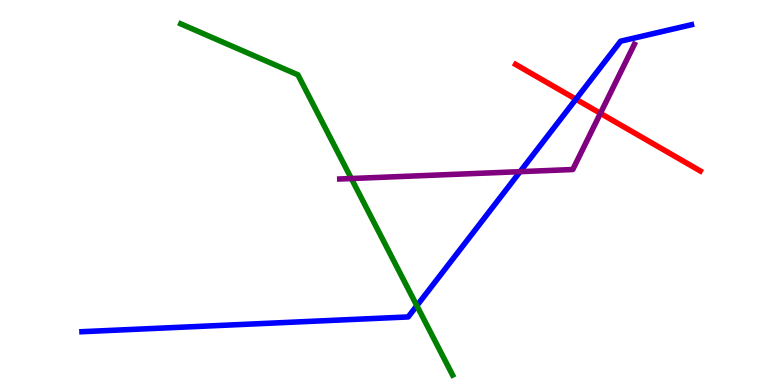[{'lines': ['blue', 'red'], 'intersections': [{'x': 7.43, 'y': 7.42}]}, {'lines': ['green', 'red'], 'intersections': []}, {'lines': ['purple', 'red'], 'intersections': [{'x': 7.75, 'y': 7.06}]}, {'lines': ['blue', 'green'], 'intersections': [{'x': 5.38, 'y': 2.06}]}, {'lines': ['blue', 'purple'], 'intersections': [{'x': 6.71, 'y': 5.54}]}, {'lines': ['green', 'purple'], 'intersections': [{'x': 4.53, 'y': 5.36}]}]